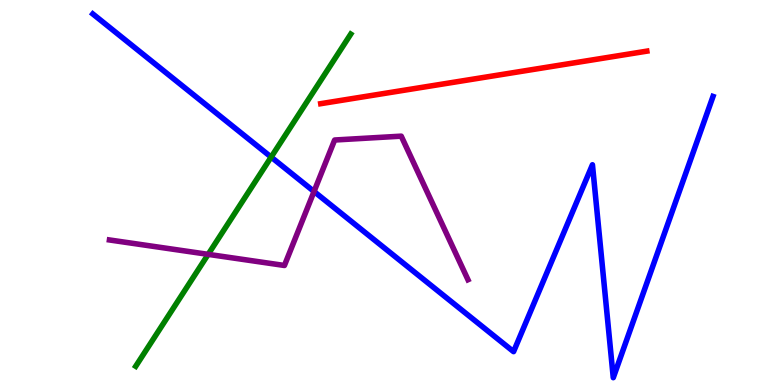[{'lines': ['blue', 'red'], 'intersections': []}, {'lines': ['green', 'red'], 'intersections': []}, {'lines': ['purple', 'red'], 'intersections': []}, {'lines': ['blue', 'green'], 'intersections': [{'x': 3.5, 'y': 5.92}]}, {'lines': ['blue', 'purple'], 'intersections': [{'x': 4.05, 'y': 5.03}]}, {'lines': ['green', 'purple'], 'intersections': [{'x': 2.69, 'y': 3.39}]}]